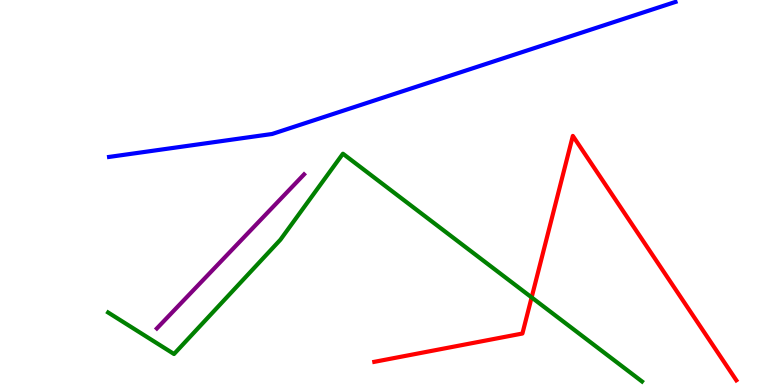[{'lines': ['blue', 'red'], 'intersections': []}, {'lines': ['green', 'red'], 'intersections': [{'x': 6.86, 'y': 2.27}]}, {'lines': ['purple', 'red'], 'intersections': []}, {'lines': ['blue', 'green'], 'intersections': []}, {'lines': ['blue', 'purple'], 'intersections': []}, {'lines': ['green', 'purple'], 'intersections': []}]